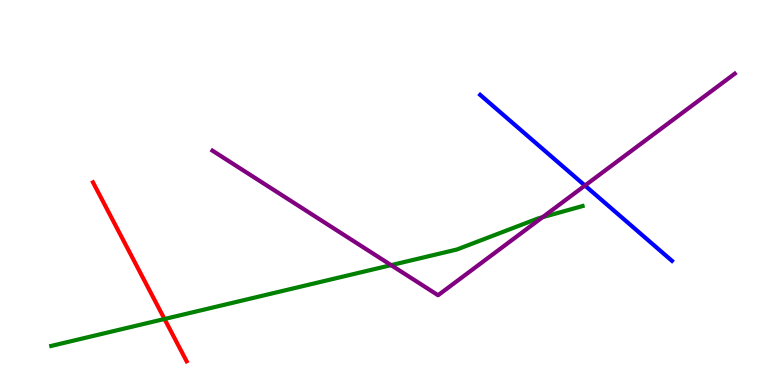[{'lines': ['blue', 'red'], 'intersections': []}, {'lines': ['green', 'red'], 'intersections': [{'x': 2.12, 'y': 1.71}]}, {'lines': ['purple', 'red'], 'intersections': []}, {'lines': ['blue', 'green'], 'intersections': []}, {'lines': ['blue', 'purple'], 'intersections': [{'x': 7.55, 'y': 5.18}]}, {'lines': ['green', 'purple'], 'intersections': [{'x': 5.05, 'y': 3.11}, {'x': 7.0, 'y': 4.36}]}]